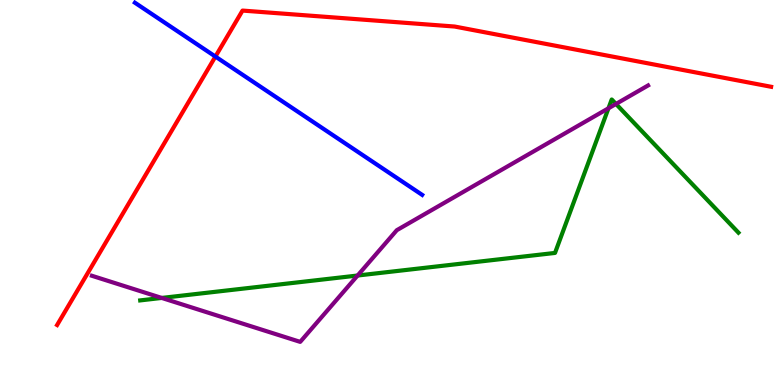[{'lines': ['blue', 'red'], 'intersections': [{'x': 2.78, 'y': 8.53}]}, {'lines': ['green', 'red'], 'intersections': []}, {'lines': ['purple', 'red'], 'intersections': []}, {'lines': ['blue', 'green'], 'intersections': []}, {'lines': ['blue', 'purple'], 'intersections': []}, {'lines': ['green', 'purple'], 'intersections': [{'x': 2.09, 'y': 2.26}, {'x': 4.61, 'y': 2.84}, {'x': 7.85, 'y': 7.19}, {'x': 7.95, 'y': 7.3}]}]